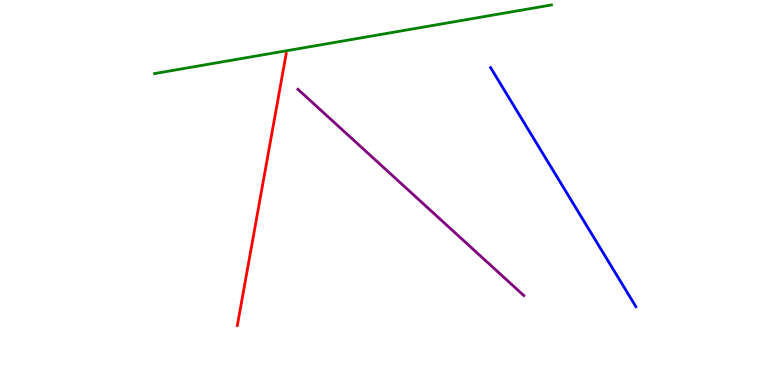[{'lines': ['blue', 'red'], 'intersections': []}, {'lines': ['green', 'red'], 'intersections': []}, {'lines': ['purple', 'red'], 'intersections': []}, {'lines': ['blue', 'green'], 'intersections': []}, {'lines': ['blue', 'purple'], 'intersections': []}, {'lines': ['green', 'purple'], 'intersections': []}]